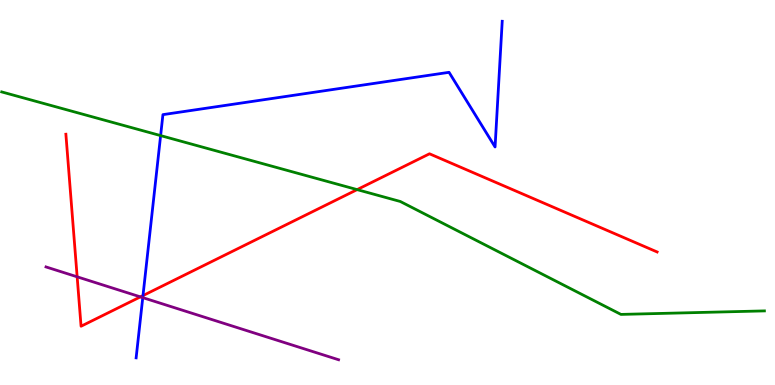[{'lines': ['blue', 'red'], 'intersections': [{'x': 1.84, 'y': 2.32}]}, {'lines': ['green', 'red'], 'intersections': [{'x': 4.61, 'y': 5.07}]}, {'lines': ['purple', 'red'], 'intersections': [{'x': 0.996, 'y': 2.81}, {'x': 1.81, 'y': 2.29}]}, {'lines': ['blue', 'green'], 'intersections': [{'x': 2.07, 'y': 6.48}]}, {'lines': ['blue', 'purple'], 'intersections': [{'x': 1.84, 'y': 2.27}]}, {'lines': ['green', 'purple'], 'intersections': []}]